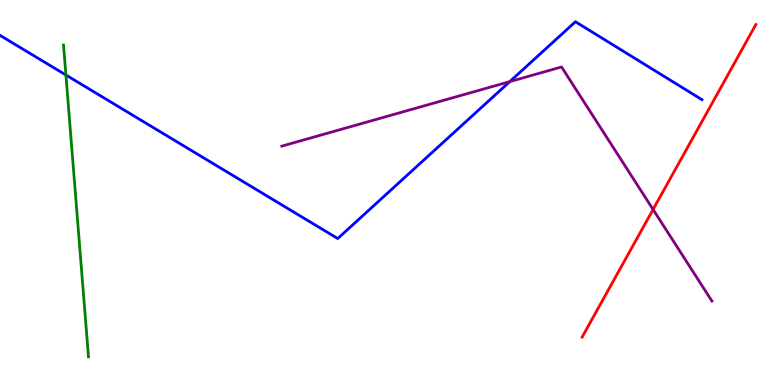[{'lines': ['blue', 'red'], 'intersections': []}, {'lines': ['green', 'red'], 'intersections': []}, {'lines': ['purple', 'red'], 'intersections': [{'x': 8.43, 'y': 4.56}]}, {'lines': ['blue', 'green'], 'intersections': [{'x': 0.851, 'y': 8.05}]}, {'lines': ['blue', 'purple'], 'intersections': [{'x': 6.58, 'y': 7.88}]}, {'lines': ['green', 'purple'], 'intersections': []}]